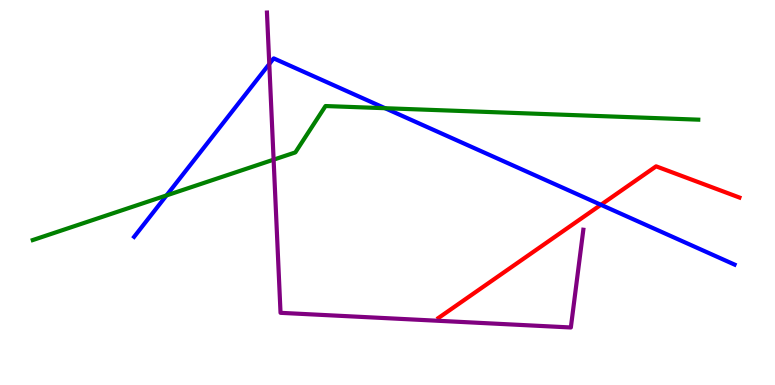[{'lines': ['blue', 'red'], 'intersections': [{'x': 7.75, 'y': 4.68}]}, {'lines': ['green', 'red'], 'intersections': []}, {'lines': ['purple', 'red'], 'intersections': []}, {'lines': ['blue', 'green'], 'intersections': [{'x': 2.15, 'y': 4.92}, {'x': 4.97, 'y': 7.19}]}, {'lines': ['blue', 'purple'], 'intersections': [{'x': 3.47, 'y': 8.34}]}, {'lines': ['green', 'purple'], 'intersections': [{'x': 3.53, 'y': 5.85}]}]